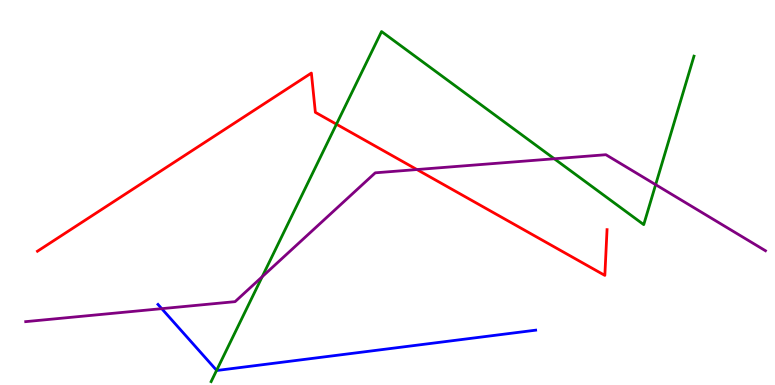[{'lines': ['blue', 'red'], 'intersections': []}, {'lines': ['green', 'red'], 'intersections': [{'x': 4.34, 'y': 6.77}]}, {'lines': ['purple', 'red'], 'intersections': [{'x': 5.38, 'y': 5.6}]}, {'lines': ['blue', 'green'], 'intersections': [{'x': 2.79, 'y': 0.381}]}, {'lines': ['blue', 'purple'], 'intersections': [{'x': 2.09, 'y': 1.98}]}, {'lines': ['green', 'purple'], 'intersections': [{'x': 3.38, 'y': 2.81}, {'x': 7.15, 'y': 5.88}, {'x': 8.46, 'y': 5.2}]}]